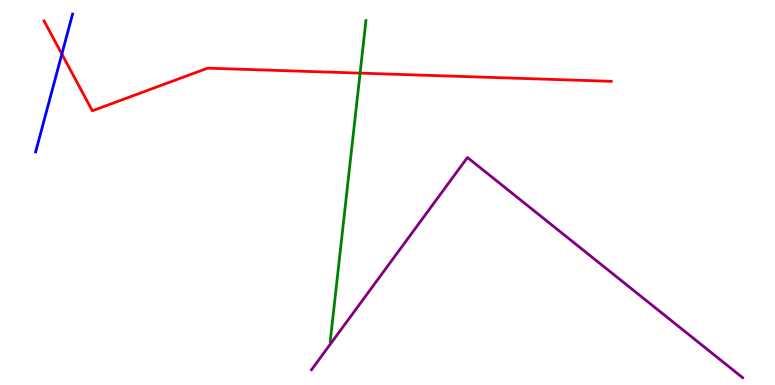[{'lines': ['blue', 'red'], 'intersections': [{'x': 0.798, 'y': 8.6}]}, {'lines': ['green', 'red'], 'intersections': [{'x': 4.65, 'y': 8.1}]}, {'lines': ['purple', 'red'], 'intersections': []}, {'lines': ['blue', 'green'], 'intersections': []}, {'lines': ['blue', 'purple'], 'intersections': []}, {'lines': ['green', 'purple'], 'intersections': []}]